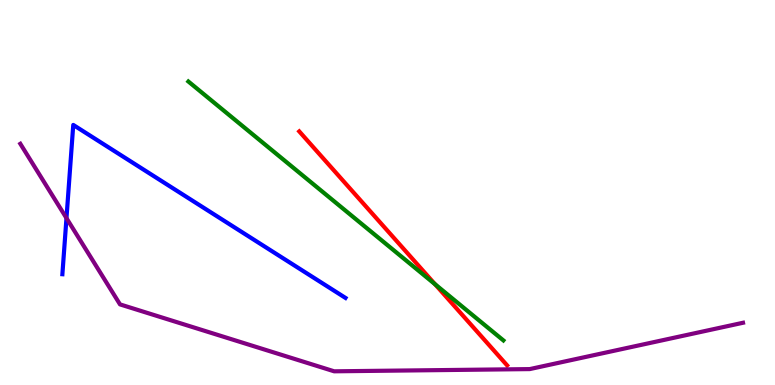[{'lines': ['blue', 'red'], 'intersections': []}, {'lines': ['green', 'red'], 'intersections': [{'x': 5.61, 'y': 2.62}]}, {'lines': ['purple', 'red'], 'intersections': []}, {'lines': ['blue', 'green'], 'intersections': []}, {'lines': ['blue', 'purple'], 'intersections': [{'x': 0.858, 'y': 4.33}]}, {'lines': ['green', 'purple'], 'intersections': []}]